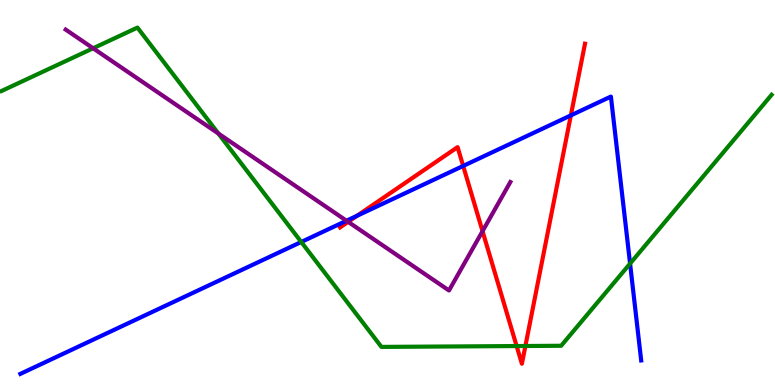[{'lines': ['blue', 'red'], 'intersections': [{'x': 4.61, 'y': 4.4}, {'x': 5.98, 'y': 5.69}, {'x': 7.37, 'y': 7.0}]}, {'lines': ['green', 'red'], 'intersections': [{'x': 6.67, 'y': 1.01}, {'x': 6.78, 'y': 1.01}]}, {'lines': ['purple', 'red'], 'intersections': [{'x': 4.49, 'y': 4.24}, {'x': 6.23, 'y': 4.0}]}, {'lines': ['blue', 'green'], 'intersections': [{'x': 3.89, 'y': 3.71}, {'x': 8.13, 'y': 3.15}]}, {'lines': ['blue', 'purple'], 'intersections': [{'x': 4.47, 'y': 4.27}]}, {'lines': ['green', 'purple'], 'intersections': [{'x': 1.2, 'y': 8.75}, {'x': 2.82, 'y': 6.53}]}]